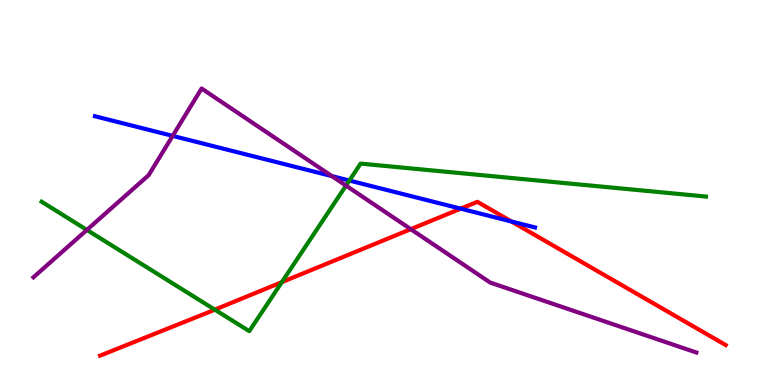[{'lines': ['blue', 'red'], 'intersections': [{'x': 5.94, 'y': 4.58}, {'x': 6.6, 'y': 4.25}]}, {'lines': ['green', 'red'], 'intersections': [{'x': 2.77, 'y': 1.96}, {'x': 3.64, 'y': 2.67}]}, {'lines': ['purple', 'red'], 'intersections': [{'x': 5.3, 'y': 4.05}]}, {'lines': ['blue', 'green'], 'intersections': [{'x': 4.51, 'y': 5.31}]}, {'lines': ['blue', 'purple'], 'intersections': [{'x': 2.23, 'y': 6.47}, {'x': 4.28, 'y': 5.43}]}, {'lines': ['green', 'purple'], 'intersections': [{'x': 1.12, 'y': 4.03}, {'x': 4.46, 'y': 5.18}]}]